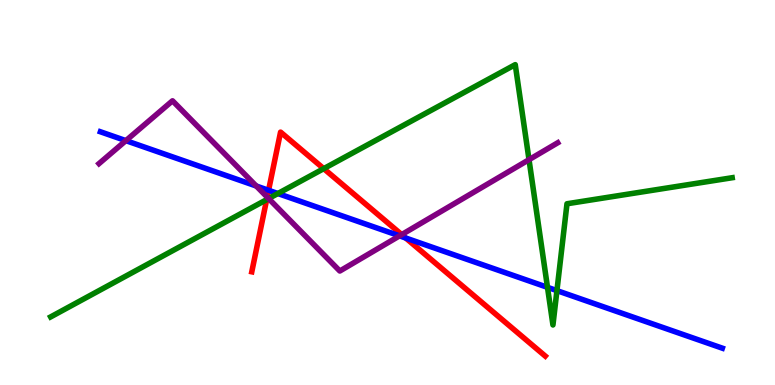[{'lines': ['blue', 'red'], 'intersections': [{'x': 3.47, 'y': 5.06}, {'x': 5.24, 'y': 3.82}]}, {'lines': ['green', 'red'], 'intersections': [{'x': 3.44, 'y': 4.81}, {'x': 4.18, 'y': 5.62}]}, {'lines': ['purple', 'red'], 'intersections': [{'x': 3.45, 'y': 4.88}, {'x': 5.18, 'y': 3.91}]}, {'lines': ['blue', 'green'], 'intersections': [{'x': 3.59, 'y': 4.97}, {'x': 7.06, 'y': 2.54}, {'x': 7.19, 'y': 2.45}]}, {'lines': ['blue', 'purple'], 'intersections': [{'x': 1.62, 'y': 6.35}, {'x': 3.31, 'y': 5.17}, {'x': 5.16, 'y': 3.87}]}, {'lines': ['green', 'purple'], 'intersections': [{'x': 3.47, 'y': 4.84}, {'x': 6.83, 'y': 5.85}]}]